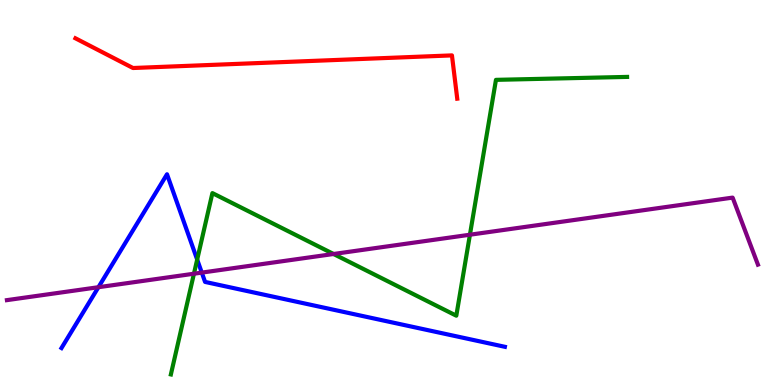[{'lines': ['blue', 'red'], 'intersections': []}, {'lines': ['green', 'red'], 'intersections': []}, {'lines': ['purple', 'red'], 'intersections': []}, {'lines': ['blue', 'green'], 'intersections': [{'x': 2.54, 'y': 3.26}]}, {'lines': ['blue', 'purple'], 'intersections': [{'x': 1.27, 'y': 2.54}, {'x': 2.6, 'y': 2.92}]}, {'lines': ['green', 'purple'], 'intersections': [{'x': 2.5, 'y': 2.89}, {'x': 4.3, 'y': 3.4}, {'x': 6.06, 'y': 3.9}]}]